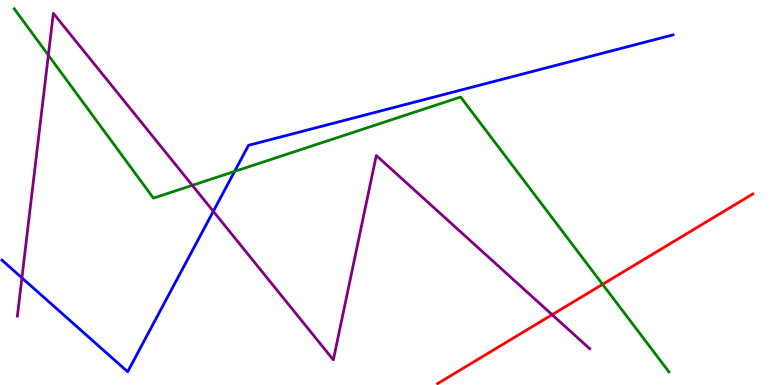[{'lines': ['blue', 'red'], 'intersections': []}, {'lines': ['green', 'red'], 'intersections': [{'x': 7.78, 'y': 2.61}]}, {'lines': ['purple', 'red'], 'intersections': [{'x': 7.12, 'y': 1.83}]}, {'lines': ['blue', 'green'], 'intersections': [{'x': 3.03, 'y': 5.55}]}, {'lines': ['blue', 'purple'], 'intersections': [{'x': 0.283, 'y': 2.78}, {'x': 2.75, 'y': 4.51}]}, {'lines': ['green', 'purple'], 'intersections': [{'x': 0.624, 'y': 8.57}, {'x': 2.48, 'y': 5.19}]}]